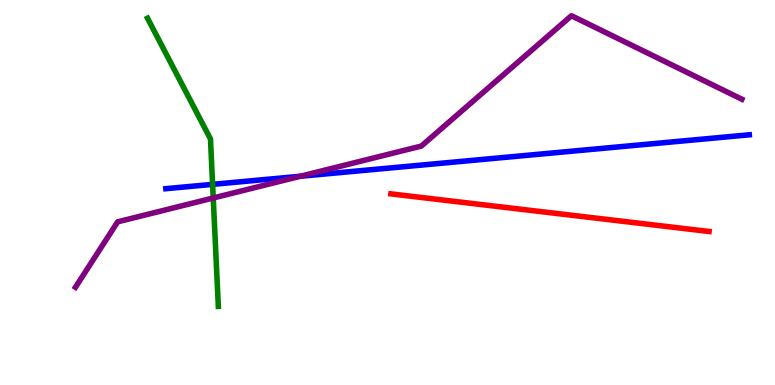[{'lines': ['blue', 'red'], 'intersections': []}, {'lines': ['green', 'red'], 'intersections': []}, {'lines': ['purple', 'red'], 'intersections': []}, {'lines': ['blue', 'green'], 'intersections': [{'x': 2.74, 'y': 5.21}]}, {'lines': ['blue', 'purple'], 'intersections': [{'x': 3.87, 'y': 5.42}]}, {'lines': ['green', 'purple'], 'intersections': [{'x': 2.75, 'y': 4.86}]}]